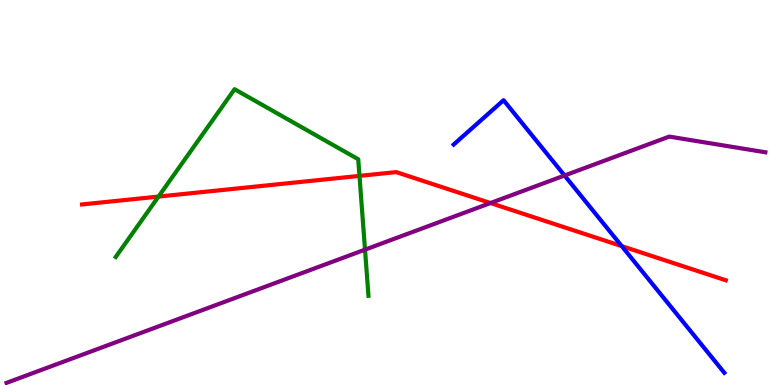[{'lines': ['blue', 'red'], 'intersections': [{'x': 8.02, 'y': 3.61}]}, {'lines': ['green', 'red'], 'intersections': [{'x': 2.05, 'y': 4.89}, {'x': 4.64, 'y': 5.43}]}, {'lines': ['purple', 'red'], 'intersections': [{'x': 6.33, 'y': 4.73}]}, {'lines': ['blue', 'green'], 'intersections': []}, {'lines': ['blue', 'purple'], 'intersections': [{'x': 7.28, 'y': 5.44}]}, {'lines': ['green', 'purple'], 'intersections': [{'x': 4.71, 'y': 3.52}]}]